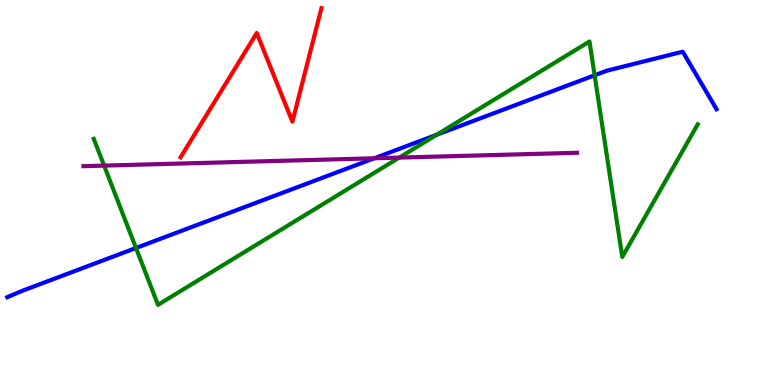[{'lines': ['blue', 'red'], 'intersections': []}, {'lines': ['green', 'red'], 'intersections': []}, {'lines': ['purple', 'red'], 'intersections': []}, {'lines': ['blue', 'green'], 'intersections': [{'x': 1.75, 'y': 3.56}, {'x': 5.63, 'y': 6.5}, {'x': 7.67, 'y': 8.04}]}, {'lines': ['blue', 'purple'], 'intersections': [{'x': 4.83, 'y': 5.89}]}, {'lines': ['green', 'purple'], 'intersections': [{'x': 1.34, 'y': 5.7}, {'x': 5.15, 'y': 5.91}]}]